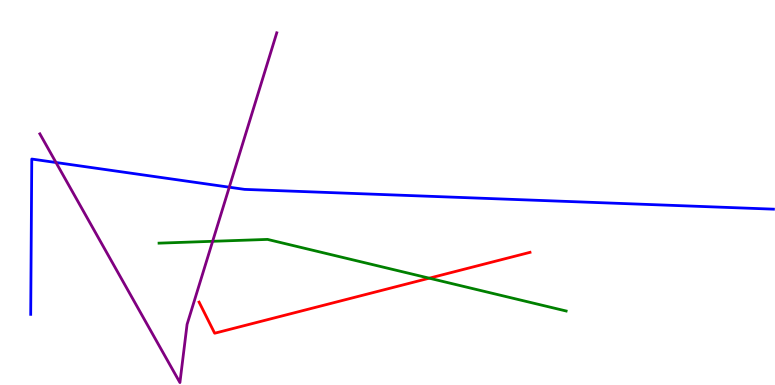[{'lines': ['blue', 'red'], 'intersections': []}, {'lines': ['green', 'red'], 'intersections': [{'x': 5.54, 'y': 2.77}]}, {'lines': ['purple', 'red'], 'intersections': []}, {'lines': ['blue', 'green'], 'intersections': []}, {'lines': ['blue', 'purple'], 'intersections': [{'x': 0.723, 'y': 5.78}, {'x': 2.96, 'y': 5.14}]}, {'lines': ['green', 'purple'], 'intersections': [{'x': 2.74, 'y': 3.73}]}]